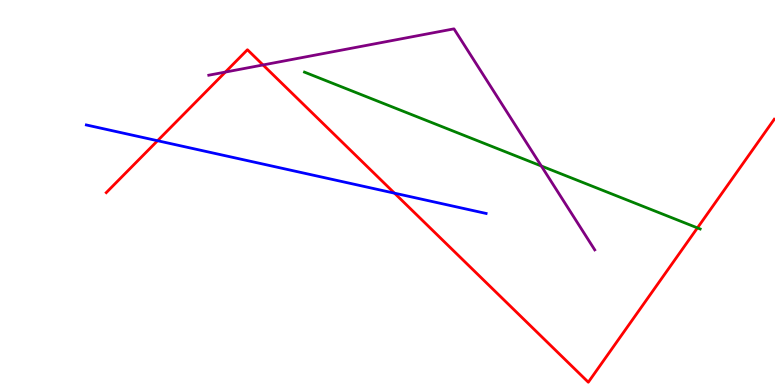[{'lines': ['blue', 'red'], 'intersections': [{'x': 2.03, 'y': 6.34}, {'x': 5.09, 'y': 4.98}]}, {'lines': ['green', 'red'], 'intersections': [{'x': 9.0, 'y': 4.08}]}, {'lines': ['purple', 'red'], 'intersections': [{'x': 2.91, 'y': 8.13}, {'x': 3.39, 'y': 8.31}]}, {'lines': ['blue', 'green'], 'intersections': []}, {'lines': ['blue', 'purple'], 'intersections': []}, {'lines': ['green', 'purple'], 'intersections': [{'x': 6.98, 'y': 5.69}]}]